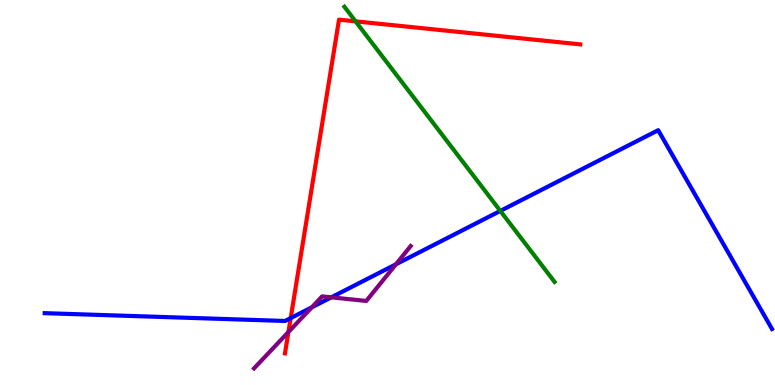[{'lines': ['blue', 'red'], 'intersections': [{'x': 3.75, 'y': 1.74}]}, {'lines': ['green', 'red'], 'intersections': [{'x': 4.59, 'y': 9.45}]}, {'lines': ['purple', 'red'], 'intersections': [{'x': 3.72, 'y': 1.38}]}, {'lines': ['blue', 'green'], 'intersections': [{'x': 6.46, 'y': 4.52}]}, {'lines': ['blue', 'purple'], 'intersections': [{'x': 4.02, 'y': 2.02}, {'x': 4.28, 'y': 2.28}, {'x': 5.11, 'y': 3.14}]}, {'lines': ['green', 'purple'], 'intersections': []}]